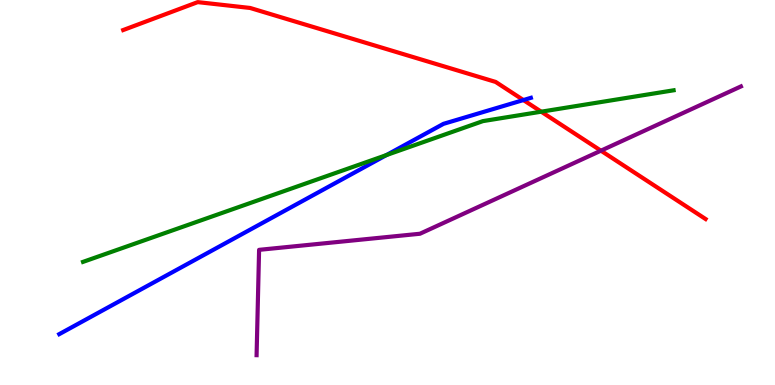[{'lines': ['blue', 'red'], 'intersections': [{'x': 6.75, 'y': 7.4}]}, {'lines': ['green', 'red'], 'intersections': [{'x': 6.98, 'y': 7.1}]}, {'lines': ['purple', 'red'], 'intersections': [{'x': 7.75, 'y': 6.09}]}, {'lines': ['blue', 'green'], 'intersections': [{'x': 4.99, 'y': 5.97}]}, {'lines': ['blue', 'purple'], 'intersections': []}, {'lines': ['green', 'purple'], 'intersections': []}]